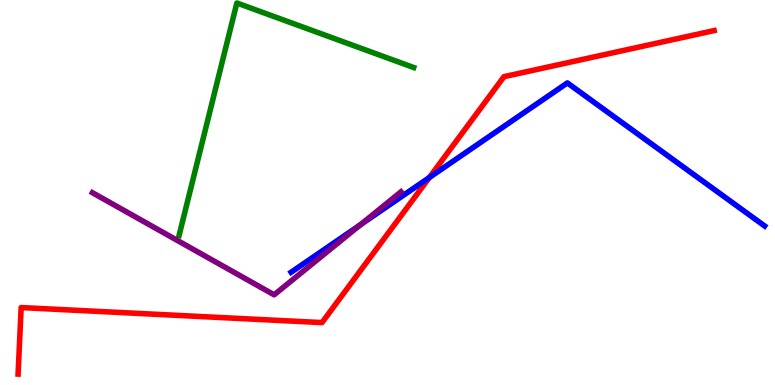[{'lines': ['blue', 'red'], 'intersections': [{'x': 5.54, 'y': 5.39}]}, {'lines': ['green', 'red'], 'intersections': []}, {'lines': ['purple', 'red'], 'intersections': []}, {'lines': ['blue', 'green'], 'intersections': []}, {'lines': ['blue', 'purple'], 'intersections': [{'x': 4.65, 'y': 4.16}]}, {'lines': ['green', 'purple'], 'intersections': []}]